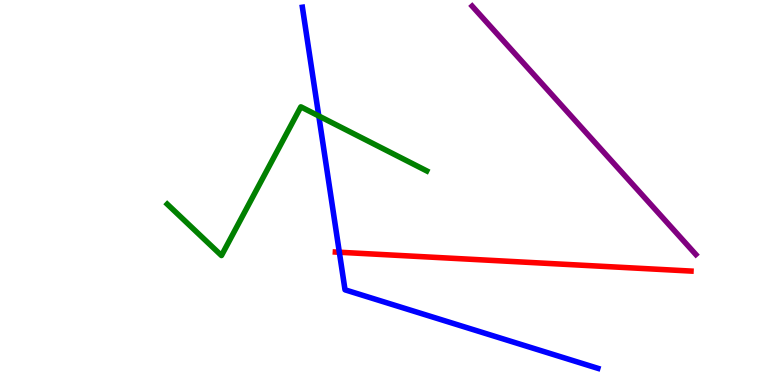[{'lines': ['blue', 'red'], 'intersections': [{'x': 4.38, 'y': 3.45}]}, {'lines': ['green', 'red'], 'intersections': []}, {'lines': ['purple', 'red'], 'intersections': []}, {'lines': ['blue', 'green'], 'intersections': [{'x': 4.11, 'y': 6.99}]}, {'lines': ['blue', 'purple'], 'intersections': []}, {'lines': ['green', 'purple'], 'intersections': []}]